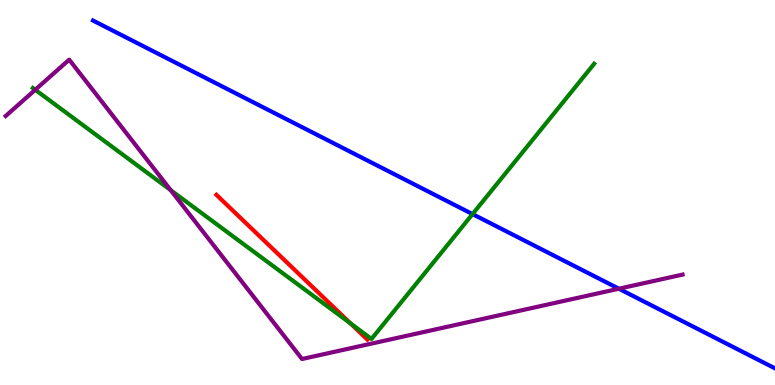[{'lines': ['blue', 'red'], 'intersections': []}, {'lines': ['green', 'red'], 'intersections': [{'x': 4.52, 'y': 1.6}]}, {'lines': ['purple', 'red'], 'intersections': []}, {'lines': ['blue', 'green'], 'intersections': [{'x': 6.1, 'y': 4.44}]}, {'lines': ['blue', 'purple'], 'intersections': [{'x': 7.99, 'y': 2.5}]}, {'lines': ['green', 'purple'], 'intersections': [{'x': 0.455, 'y': 7.67}, {'x': 2.2, 'y': 5.06}]}]